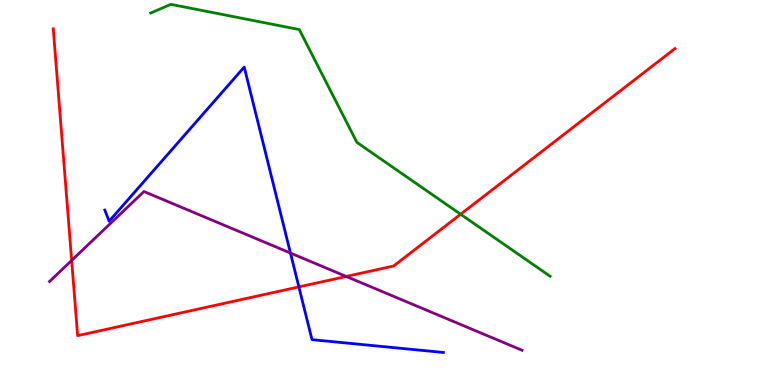[{'lines': ['blue', 'red'], 'intersections': [{'x': 3.86, 'y': 2.55}]}, {'lines': ['green', 'red'], 'intersections': [{'x': 5.94, 'y': 4.44}]}, {'lines': ['purple', 'red'], 'intersections': [{'x': 0.925, 'y': 3.24}, {'x': 4.47, 'y': 2.82}]}, {'lines': ['blue', 'green'], 'intersections': []}, {'lines': ['blue', 'purple'], 'intersections': [{'x': 3.75, 'y': 3.43}]}, {'lines': ['green', 'purple'], 'intersections': []}]